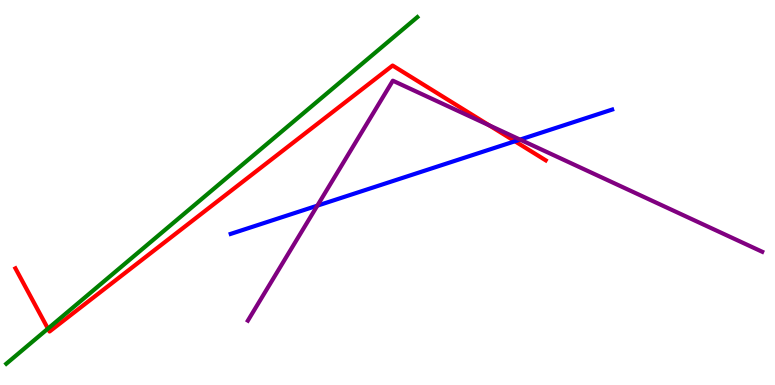[{'lines': ['blue', 'red'], 'intersections': [{'x': 6.64, 'y': 6.33}]}, {'lines': ['green', 'red'], 'intersections': [{'x': 0.619, 'y': 1.46}]}, {'lines': ['purple', 'red'], 'intersections': [{'x': 6.31, 'y': 6.75}]}, {'lines': ['blue', 'green'], 'intersections': []}, {'lines': ['blue', 'purple'], 'intersections': [{'x': 4.09, 'y': 4.66}, {'x': 6.71, 'y': 6.37}]}, {'lines': ['green', 'purple'], 'intersections': []}]